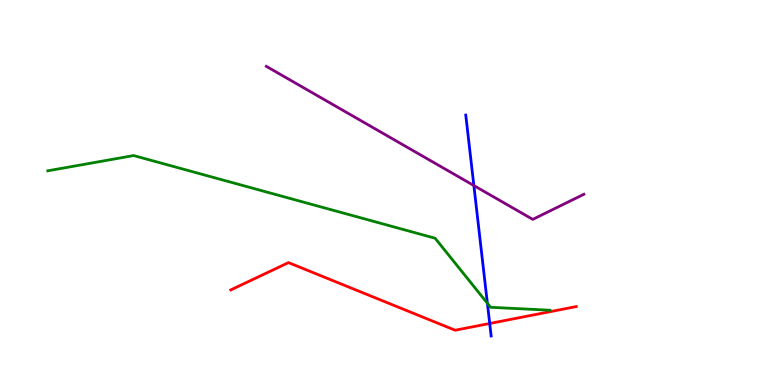[{'lines': ['blue', 'red'], 'intersections': [{'x': 6.32, 'y': 1.6}]}, {'lines': ['green', 'red'], 'intersections': []}, {'lines': ['purple', 'red'], 'intersections': []}, {'lines': ['blue', 'green'], 'intersections': [{'x': 6.29, 'y': 2.12}]}, {'lines': ['blue', 'purple'], 'intersections': [{'x': 6.11, 'y': 5.18}]}, {'lines': ['green', 'purple'], 'intersections': []}]